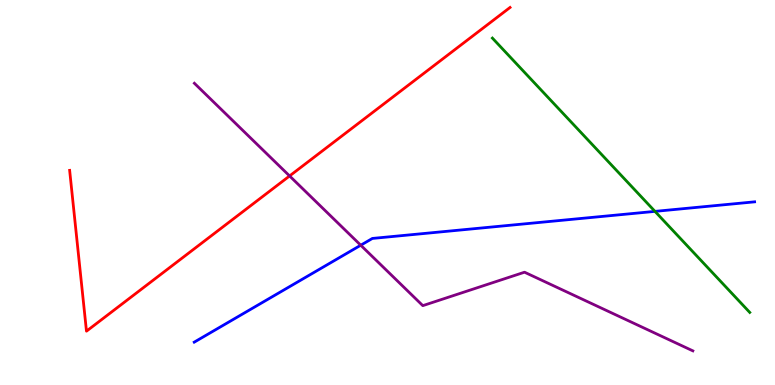[{'lines': ['blue', 'red'], 'intersections': []}, {'lines': ['green', 'red'], 'intersections': []}, {'lines': ['purple', 'red'], 'intersections': [{'x': 3.74, 'y': 5.43}]}, {'lines': ['blue', 'green'], 'intersections': [{'x': 8.45, 'y': 4.51}]}, {'lines': ['blue', 'purple'], 'intersections': [{'x': 4.65, 'y': 3.63}]}, {'lines': ['green', 'purple'], 'intersections': []}]